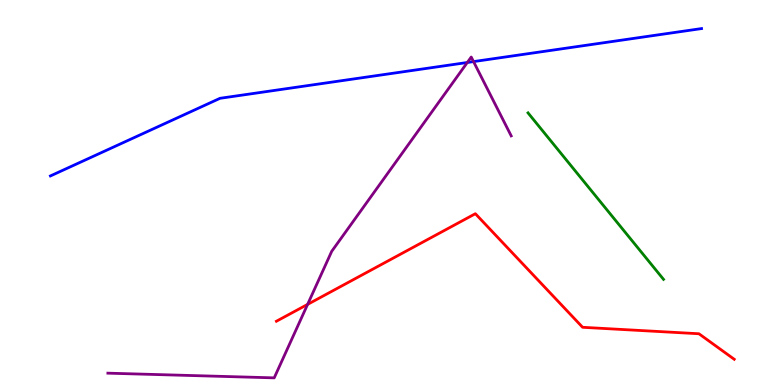[{'lines': ['blue', 'red'], 'intersections': []}, {'lines': ['green', 'red'], 'intersections': []}, {'lines': ['purple', 'red'], 'intersections': [{'x': 3.97, 'y': 2.09}]}, {'lines': ['blue', 'green'], 'intersections': []}, {'lines': ['blue', 'purple'], 'intersections': [{'x': 6.03, 'y': 8.38}, {'x': 6.11, 'y': 8.4}]}, {'lines': ['green', 'purple'], 'intersections': []}]